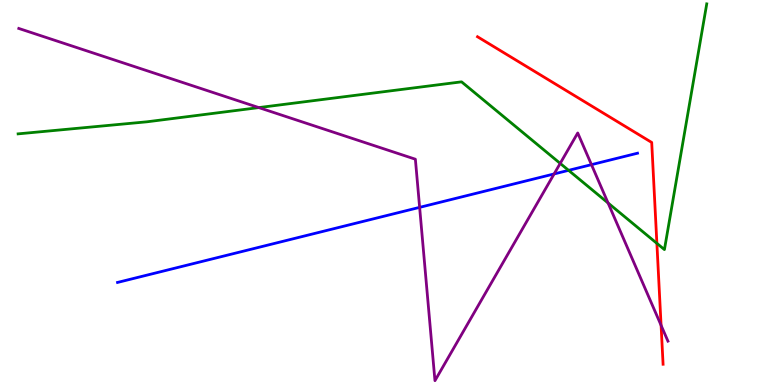[{'lines': ['blue', 'red'], 'intersections': []}, {'lines': ['green', 'red'], 'intersections': [{'x': 8.48, 'y': 3.68}]}, {'lines': ['purple', 'red'], 'intersections': [{'x': 8.53, 'y': 1.55}]}, {'lines': ['blue', 'green'], 'intersections': [{'x': 7.34, 'y': 5.58}]}, {'lines': ['blue', 'purple'], 'intersections': [{'x': 5.41, 'y': 4.61}, {'x': 7.15, 'y': 5.48}, {'x': 7.63, 'y': 5.72}]}, {'lines': ['green', 'purple'], 'intersections': [{'x': 3.34, 'y': 7.21}, {'x': 7.23, 'y': 5.76}, {'x': 7.85, 'y': 4.73}]}]